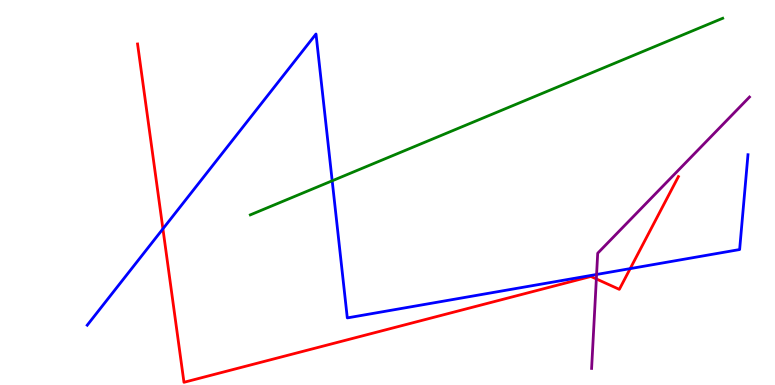[{'lines': ['blue', 'red'], 'intersections': [{'x': 2.1, 'y': 4.06}, {'x': 8.13, 'y': 3.02}]}, {'lines': ['green', 'red'], 'intersections': []}, {'lines': ['purple', 'red'], 'intersections': [{'x': 7.69, 'y': 2.75}]}, {'lines': ['blue', 'green'], 'intersections': [{'x': 4.29, 'y': 5.3}]}, {'lines': ['blue', 'purple'], 'intersections': [{'x': 7.7, 'y': 2.87}]}, {'lines': ['green', 'purple'], 'intersections': []}]